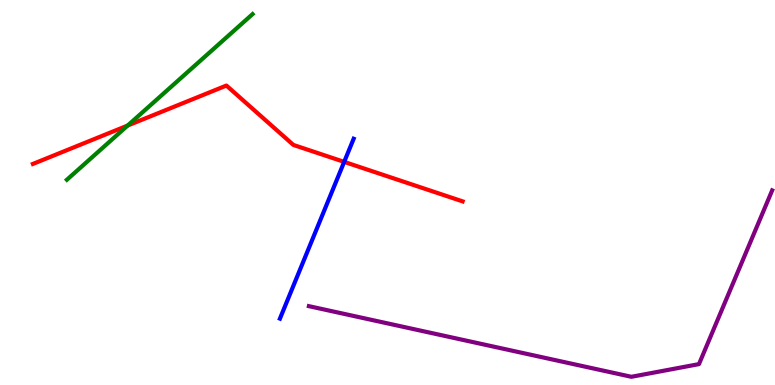[{'lines': ['blue', 'red'], 'intersections': [{'x': 4.44, 'y': 5.8}]}, {'lines': ['green', 'red'], 'intersections': [{'x': 1.65, 'y': 6.74}]}, {'lines': ['purple', 'red'], 'intersections': []}, {'lines': ['blue', 'green'], 'intersections': []}, {'lines': ['blue', 'purple'], 'intersections': []}, {'lines': ['green', 'purple'], 'intersections': []}]